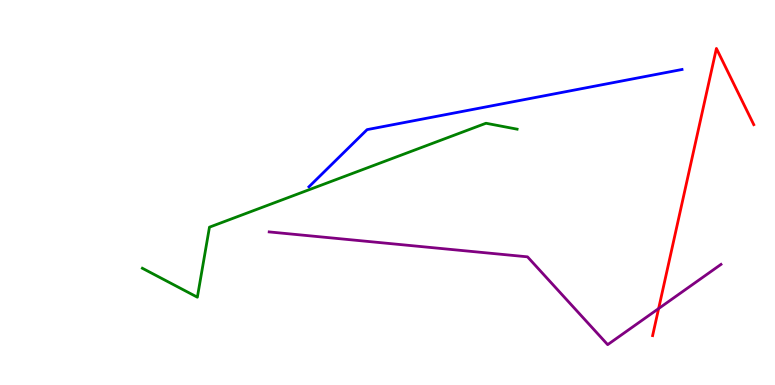[{'lines': ['blue', 'red'], 'intersections': []}, {'lines': ['green', 'red'], 'intersections': []}, {'lines': ['purple', 'red'], 'intersections': [{'x': 8.5, 'y': 1.99}]}, {'lines': ['blue', 'green'], 'intersections': []}, {'lines': ['blue', 'purple'], 'intersections': []}, {'lines': ['green', 'purple'], 'intersections': []}]